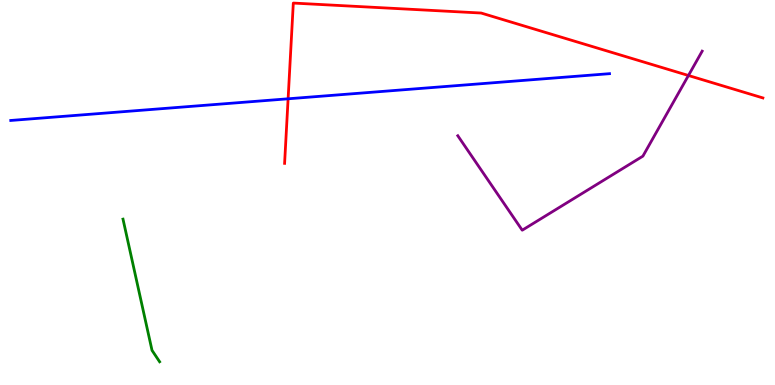[{'lines': ['blue', 'red'], 'intersections': [{'x': 3.72, 'y': 7.43}]}, {'lines': ['green', 'red'], 'intersections': []}, {'lines': ['purple', 'red'], 'intersections': [{'x': 8.88, 'y': 8.04}]}, {'lines': ['blue', 'green'], 'intersections': []}, {'lines': ['blue', 'purple'], 'intersections': []}, {'lines': ['green', 'purple'], 'intersections': []}]